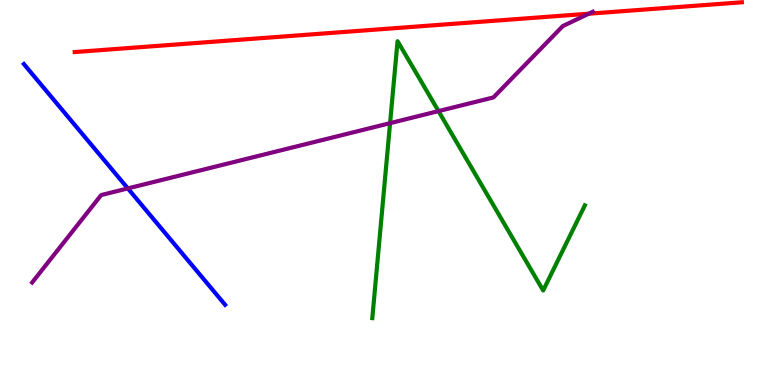[{'lines': ['blue', 'red'], 'intersections': []}, {'lines': ['green', 'red'], 'intersections': []}, {'lines': ['purple', 'red'], 'intersections': [{'x': 7.6, 'y': 9.64}]}, {'lines': ['blue', 'green'], 'intersections': []}, {'lines': ['blue', 'purple'], 'intersections': [{'x': 1.65, 'y': 5.11}]}, {'lines': ['green', 'purple'], 'intersections': [{'x': 5.03, 'y': 6.8}, {'x': 5.66, 'y': 7.11}]}]